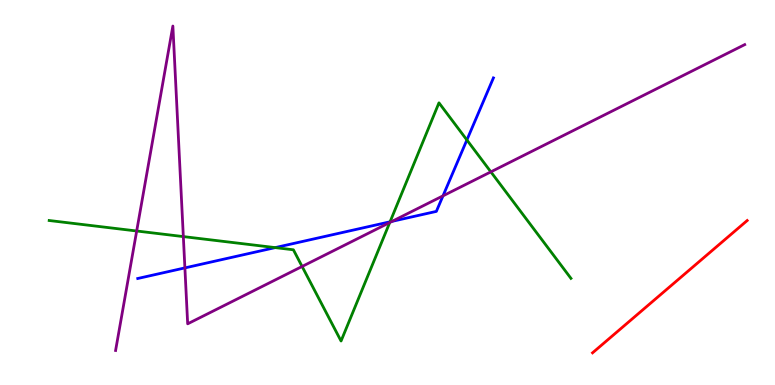[{'lines': ['blue', 'red'], 'intersections': []}, {'lines': ['green', 'red'], 'intersections': []}, {'lines': ['purple', 'red'], 'intersections': []}, {'lines': ['blue', 'green'], 'intersections': [{'x': 3.55, 'y': 3.57}, {'x': 5.03, 'y': 4.24}, {'x': 6.02, 'y': 6.36}]}, {'lines': ['blue', 'purple'], 'intersections': [{'x': 2.39, 'y': 3.04}, {'x': 5.06, 'y': 4.25}, {'x': 5.72, 'y': 4.91}]}, {'lines': ['green', 'purple'], 'intersections': [{'x': 1.76, 'y': 4.0}, {'x': 2.37, 'y': 3.85}, {'x': 3.9, 'y': 3.08}, {'x': 5.03, 'y': 4.22}, {'x': 6.33, 'y': 5.54}]}]